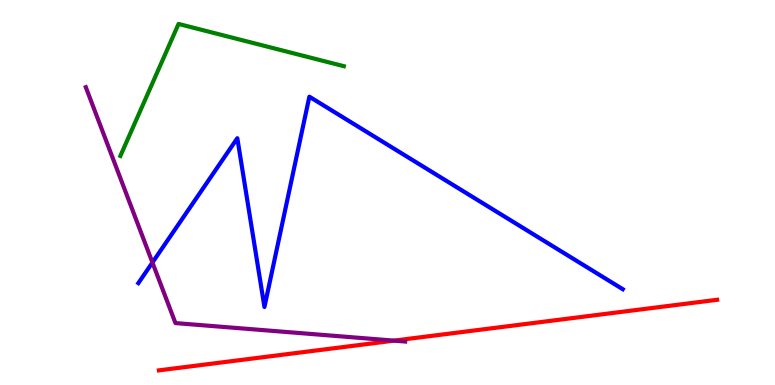[{'lines': ['blue', 'red'], 'intersections': []}, {'lines': ['green', 'red'], 'intersections': []}, {'lines': ['purple', 'red'], 'intersections': [{'x': 5.08, 'y': 1.15}]}, {'lines': ['blue', 'green'], 'intersections': []}, {'lines': ['blue', 'purple'], 'intersections': [{'x': 1.97, 'y': 3.18}]}, {'lines': ['green', 'purple'], 'intersections': []}]